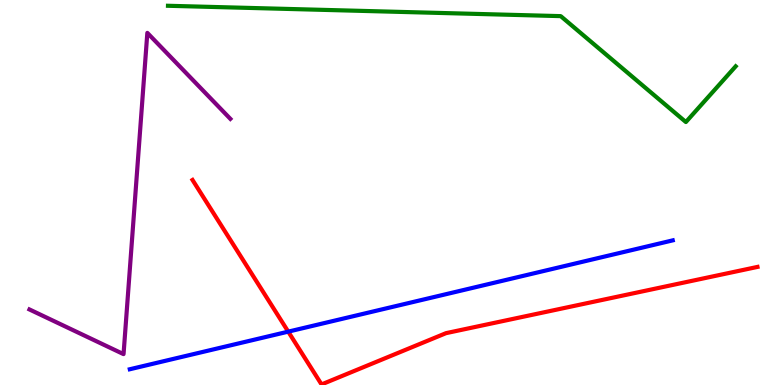[{'lines': ['blue', 'red'], 'intersections': [{'x': 3.72, 'y': 1.39}]}, {'lines': ['green', 'red'], 'intersections': []}, {'lines': ['purple', 'red'], 'intersections': []}, {'lines': ['blue', 'green'], 'intersections': []}, {'lines': ['blue', 'purple'], 'intersections': []}, {'lines': ['green', 'purple'], 'intersections': []}]